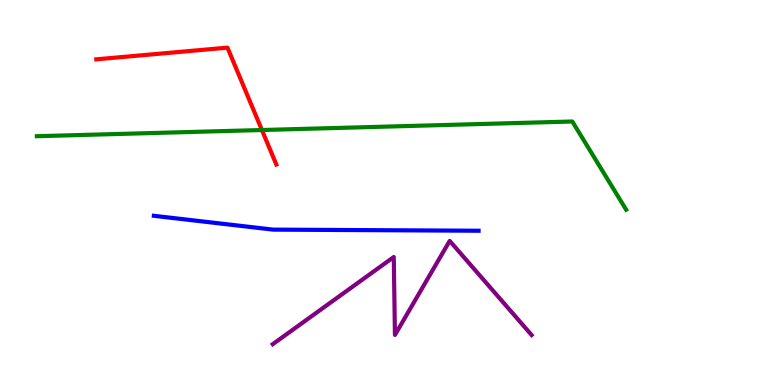[{'lines': ['blue', 'red'], 'intersections': []}, {'lines': ['green', 'red'], 'intersections': [{'x': 3.38, 'y': 6.62}]}, {'lines': ['purple', 'red'], 'intersections': []}, {'lines': ['blue', 'green'], 'intersections': []}, {'lines': ['blue', 'purple'], 'intersections': []}, {'lines': ['green', 'purple'], 'intersections': []}]